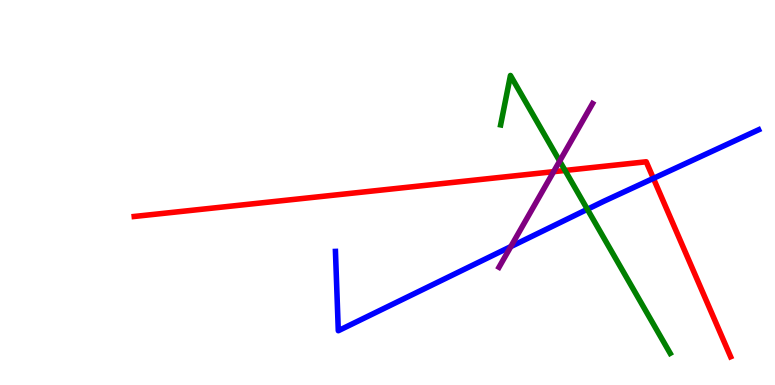[{'lines': ['blue', 'red'], 'intersections': [{'x': 8.43, 'y': 5.37}]}, {'lines': ['green', 'red'], 'intersections': [{'x': 7.29, 'y': 5.57}]}, {'lines': ['purple', 'red'], 'intersections': [{'x': 7.14, 'y': 5.54}]}, {'lines': ['blue', 'green'], 'intersections': [{'x': 7.58, 'y': 4.56}]}, {'lines': ['blue', 'purple'], 'intersections': [{'x': 6.59, 'y': 3.59}]}, {'lines': ['green', 'purple'], 'intersections': [{'x': 7.22, 'y': 5.82}]}]